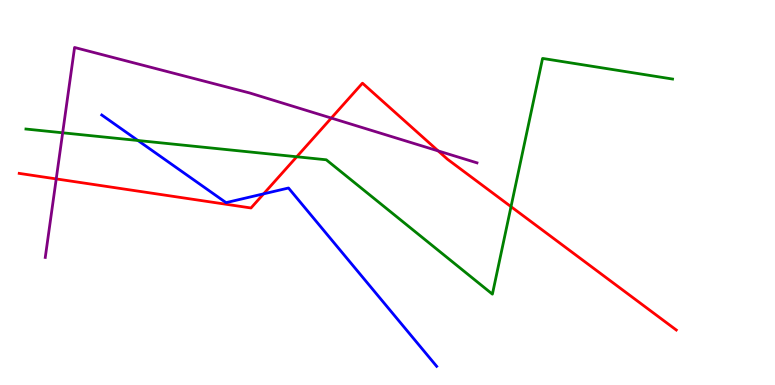[{'lines': ['blue', 'red'], 'intersections': [{'x': 3.4, 'y': 4.97}]}, {'lines': ['green', 'red'], 'intersections': [{'x': 3.83, 'y': 5.93}, {'x': 6.59, 'y': 4.63}]}, {'lines': ['purple', 'red'], 'intersections': [{'x': 0.725, 'y': 5.35}, {'x': 4.28, 'y': 6.93}, {'x': 5.65, 'y': 6.08}]}, {'lines': ['blue', 'green'], 'intersections': [{'x': 1.78, 'y': 6.35}]}, {'lines': ['blue', 'purple'], 'intersections': []}, {'lines': ['green', 'purple'], 'intersections': [{'x': 0.809, 'y': 6.55}]}]